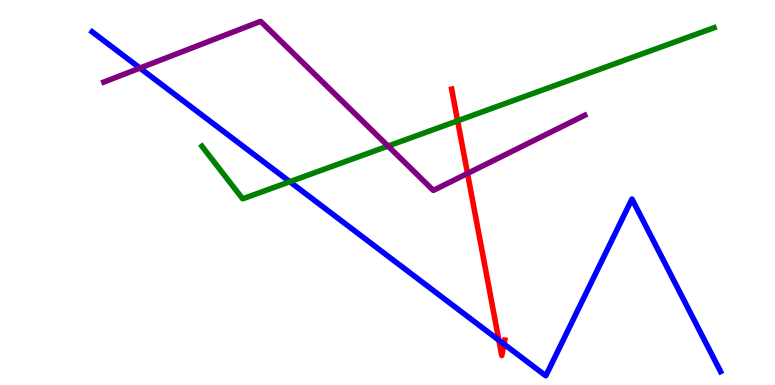[{'lines': ['blue', 'red'], 'intersections': [{'x': 6.44, 'y': 1.16}, {'x': 6.5, 'y': 1.06}]}, {'lines': ['green', 'red'], 'intersections': [{'x': 5.9, 'y': 6.86}]}, {'lines': ['purple', 'red'], 'intersections': [{'x': 6.03, 'y': 5.5}]}, {'lines': ['blue', 'green'], 'intersections': [{'x': 3.74, 'y': 5.28}]}, {'lines': ['blue', 'purple'], 'intersections': [{'x': 1.81, 'y': 8.23}]}, {'lines': ['green', 'purple'], 'intersections': [{'x': 5.01, 'y': 6.21}]}]